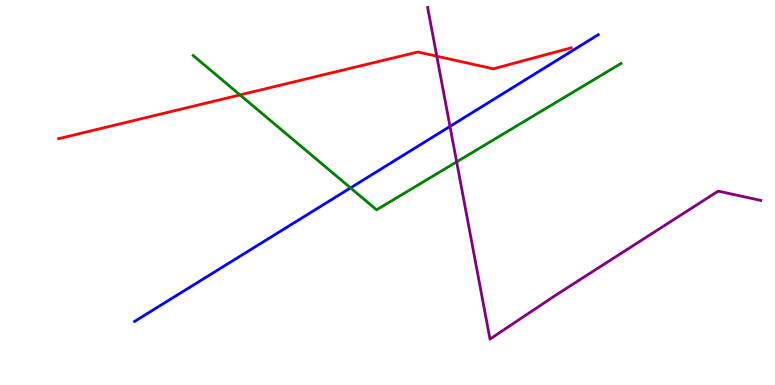[{'lines': ['blue', 'red'], 'intersections': []}, {'lines': ['green', 'red'], 'intersections': [{'x': 3.1, 'y': 7.53}]}, {'lines': ['purple', 'red'], 'intersections': [{'x': 5.64, 'y': 8.54}]}, {'lines': ['blue', 'green'], 'intersections': [{'x': 4.52, 'y': 5.12}]}, {'lines': ['blue', 'purple'], 'intersections': [{'x': 5.81, 'y': 6.72}]}, {'lines': ['green', 'purple'], 'intersections': [{'x': 5.89, 'y': 5.8}]}]